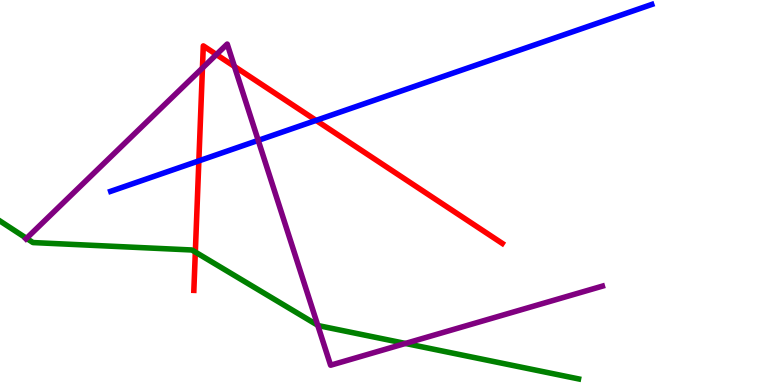[{'lines': ['blue', 'red'], 'intersections': [{'x': 2.57, 'y': 5.82}, {'x': 4.08, 'y': 6.87}]}, {'lines': ['green', 'red'], 'intersections': [{'x': 2.52, 'y': 3.45}]}, {'lines': ['purple', 'red'], 'intersections': [{'x': 2.61, 'y': 8.23}, {'x': 2.79, 'y': 8.58}, {'x': 3.02, 'y': 8.27}]}, {'lines': ['blue', 'green'], 'intersections': []}, {'lines': ['blue', 'purple'], 'intersections': [{'x': 3.33, 'y': 6.35}]}, {'lines': ['green', 'purple'], 'intersections': [{'x': 0.342, 'y': 3.81}, {'x': 4.1, 'y': 1.55}, {'x': 5.23, 'y': 1.08}]}]